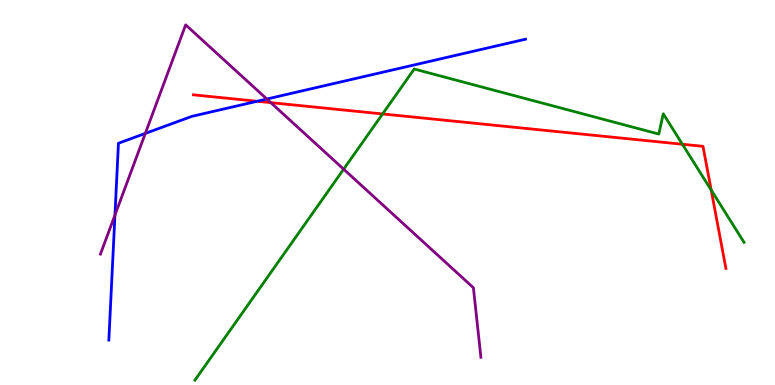[{'lines': ['blue', 'red'], 'intersections': [{'x': 3.32, 'y': 7.37}]}, {'lines': ['green', 'red'], 'intersections': [{'x': 4.94, 'y': 7.04}, {'x': 8.81, 'y': 6.25}, {'x': 9.18, 'y': 5.06}]}, {'lines': ['purple', 'red'], 'intersections': [{'x': 3.49, 'y': 7.33}]}, {'lines': ['blue', 'green'], 'intersections': []}, {'lines': ['blue', 'purple'], 'intersections': [{'x': 1.48, 'y': 4.41}, {'x': 1.87, 'y': 6.53}, {'x': 3.44, 'y': 7.43}]}, {'lines': ['green', 'purple'], 'intersections': [{'x': 4.43, 'y': 5.61}]}]